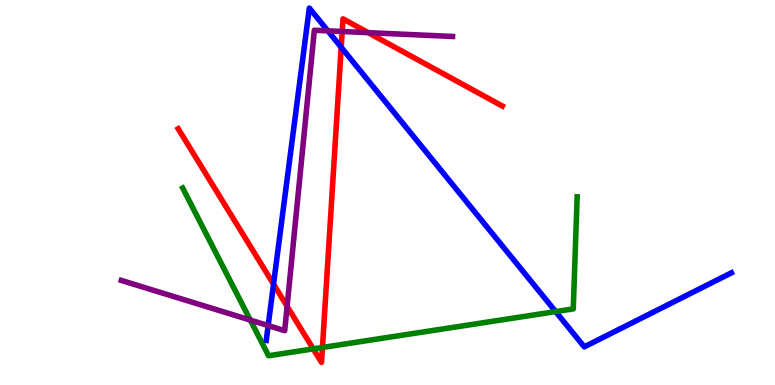[{'lines': ['blue', 'red'], 'intersections': [{'x': 3.53, 'y': 2.62}, {'x': 4.4, 'y': 8.77}]}, {'lines': ['green', 'red'], 'intersections': [{'x': 4.04, 'y': 0.938}, {'x': 4.16, 'y': 0.975}]}, {'lines': ['purple', 'red'], 'intersections': [{'x': 3.7, 'y': 2.04}, {'x': 4.42, 'y': 9.18}, {'x': 4.75, 'y': 9.15}]}, {'lines': ['blue', 'green'], 'intersections': [{'x': 7.17, 'y': 1.91}]}, {'lines': ['blue', 'purple'], 'intersections': [{'x': 3.46, 'y': 1.54}, {'x': 4.23, 'y': 9.2}]}, {'lines': ['green', 'purple'], 'intersections': [{'x': 3.23, 'y': 1.69}]}]